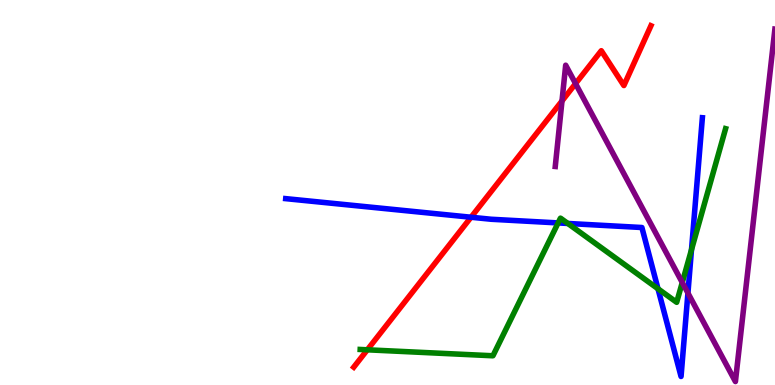[{'lines': ['blue', 'red'], 'intersections': [{'x': 6.08, 'y': 4.36}]}, {'lines': ['green', 'red'], 'intersections': [{'x': 4.74, 'y': 0.914}]}, {'lines': ['purple', 'red'], 'intersections': [{'x': 7.25, 'y': 7.38}, {'x': 7.43, 'y': 7.83}]}, {'lines': ['blue', 'green'], 'intersections': [{'x': 7.2, 'y': 4.21}, {'x': 7.33, 'y': 4.2}, {'x': 8.49, 'y': 2.5}, {'x': 8.92, 'y': 3.51}]}, {'lines': ['blue', 'purple'], 'intersections': [{'x': 8.88, 'y': 2.39}]}, {'lines': ['green', 'purple'], 'intersections': [{'x': 8.8, 'y': 2.66}]}]